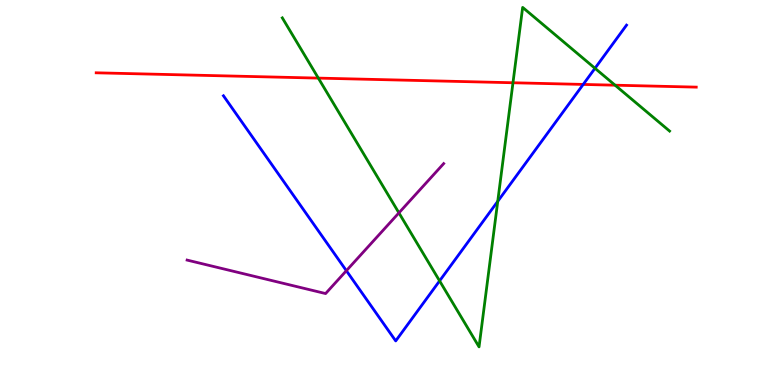[{'lines': ['blue', 'red'], 'intersections': [{'x': 7.53, 'y': 7.81}]}, {'lines': ['green', 'red'], 'intersections': [{'x': 4.11, 'y': 7.97}, {'x': 6.62, 'y': 7.85}, {'x': 7.94, 'y': 7.79}]}, {'lines': ['purple', 'red'], 'intersections': []}, {'lines': ['blue', 'green'], 'intersections': [{'x': 5.67, 'y': 2.7}, {'x': 6.42, 'y': 4.77}, {'x': 7.68, 'y': 8.23}]}, {'lines': ['blue', 'purple'], 'intersections': [{'x': 4.47, 'y': 2.97}]}, {'lines': ['green', 'purple'], 'intersections': [{'x': 5.15, 'y': 4.47}]}]